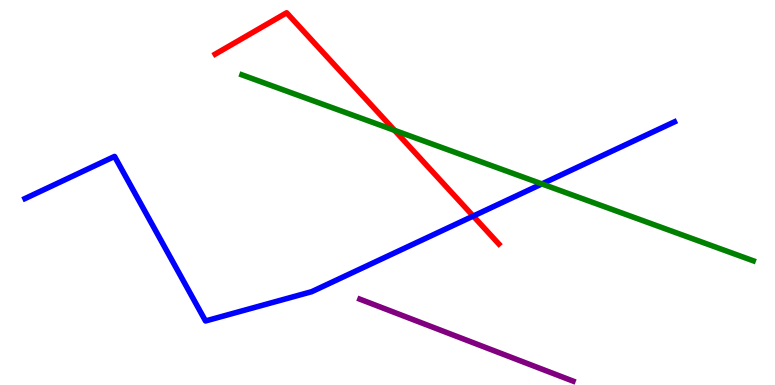[{'lines': ['blue', 'red'], 'intersections': [{'x': 6.11, 'y': 4.39}]}, {'lines': ['green', 'red'], 'intersections': [{'x': 5.09, 'y': 6.61}]}, {'lines': ['purple', 'red'], 'intersections': []}, {'lines': ['blue', 'green'], 'intersections': [{'x': 6.99, 'y': 5.22}]}, {'lines': ['blue', 'purple'], 'intersections': []}, {'lines': ['green', 'purple'], 'intersections': []}]